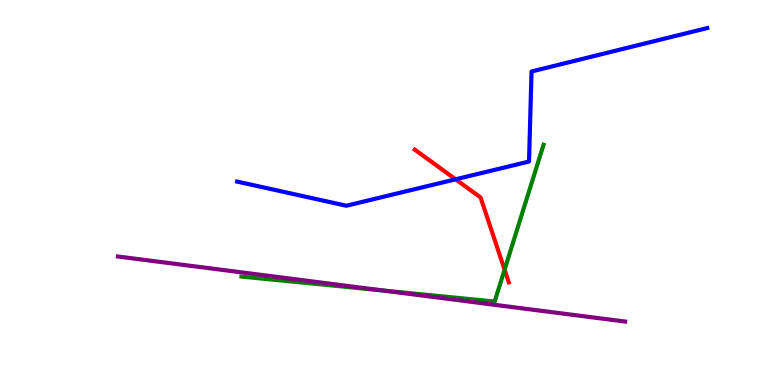[{'lines': ['blue', 'red'], 'intersections': [{'x': 5.88, 'y': 5.34}]}, {'lines': ['green', 'red'], 'intersections': [{'x': 6.51, 'y': 2.99}]}, {'lines': ['purple', 'red'], 'intersections': []}, {'lines': ['blue', 'green'], 'intersections': []}, {'lines': ['blue', 'purple'], 'intersections': []}, {'lines': ['green', 'purple'], 'intersections': [{'x': 4.95, 'y': 2.45}]}]